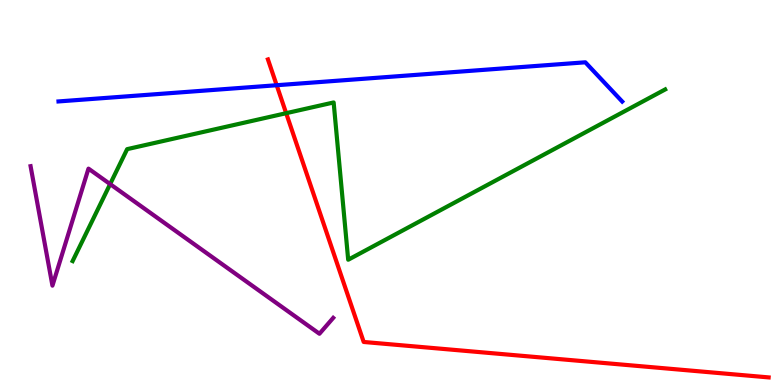[{'lines': ['blue', 'red'], 'intersections': [{'x': 3.57, 'y': 7.79}]}, {'lines': ['green', 'red'], 'intersections': [{'x': 3.69, 'y': 7.06}]}, {'lines': ['purple', 'red'], 'intersections': []}, {'lines': ['blue', 'green'], 'intersections': []}, {'lines': ['blue', 'purple'], 'intersections': []}, {'lines': ['green', 'purple'], 'intersections': [{'x': 1.42, 'y': 5.22}]}]